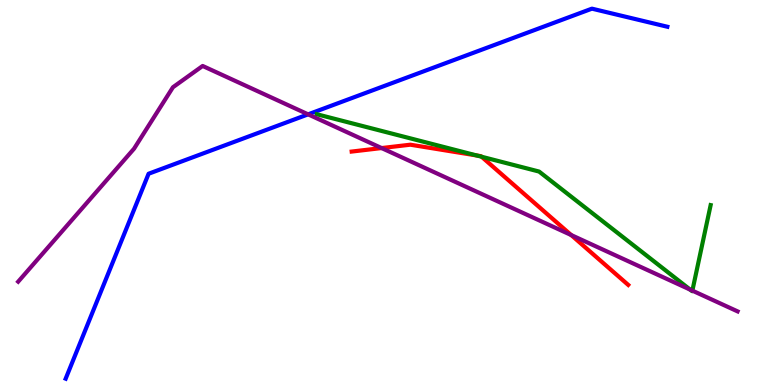[{'lines': ['blue', 'red'], 'intersections': []}, {'lines': ['green', 'red'], 'intersections': [{'x': 6.15, 'y': 5.96}, {'x': 6.21, 'y': 5.93}]}, {'lines': ['purple', 'red'], 'intersections': [{'x': 4.92, 'y': 6.15}, {'x': 7.37, 'y': 3.9}]}, {'lines': ['blue', 'green'], 'intersections': []}, {'lines': ['blue', 'purple'], 'intersections': [{'x': 3.98, 'y': 7.03}]}, {'lines': ['green', 'purple'], 'intersections': [{'x': 8.91, 'y': 2.48}, {'x': 8.93, 'y': 2.45}]}]